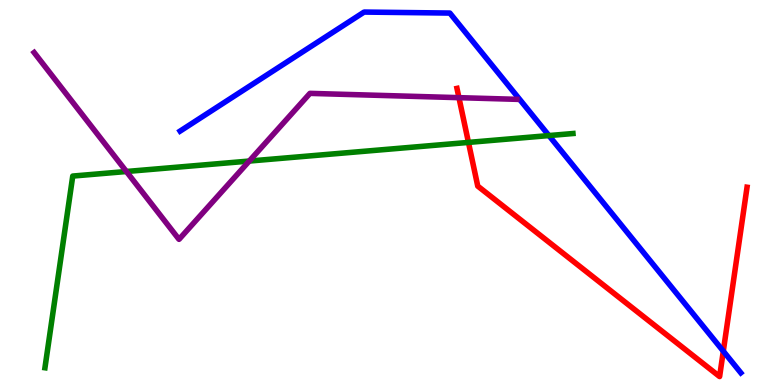[{'lines': ['blue', 'red'], 'intersections': [{'x': 9.33, 'y': 0.879}]}, {'lines': ['green', 'red'], 'intersections': [{'x': 6.04, 'y': 6.3}]}, {'lines': ['purple', 'red'], 'intersections': [{'x': 5.92, 'y': 7.46}]}, {'lines': ['blue', 'green'], 'intersections': [{'x': 7.08, 'y': 6.48}]}, {'lines': ['blue', 'purple'], 'intersections': []}, {'lines': ['green', 'purple'], 'intersections': [{'x': 1.63, 'y': 5.55}, {'x': 3.22, 'y': 5.82}]}]